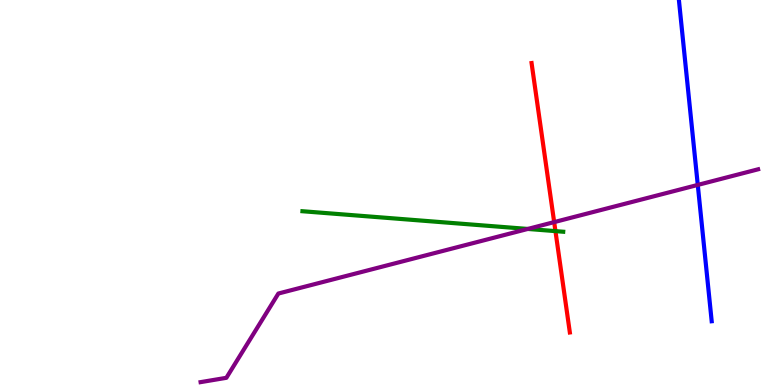[{'lines': ['blue', 'red'], 'intersections': []}, {'lines': ['green', 'red'], 'intersections': [{'x': 7.17, 'y': 4.0}]}, {'lines': ['purple', 'red'], 'intersections': [{'x': 7.15, 'y': 4.23}]}, {'lines': ['blue', 'green'], 'intersections': []}, {'lines': ['blue', 'purple'], 'intersections': [{'x': 9.0, 'y': 5.2}]}, {'lines': ['green', 'purple'], 'intersections': [{'x': 6.81, 'y': 4.05}]}]